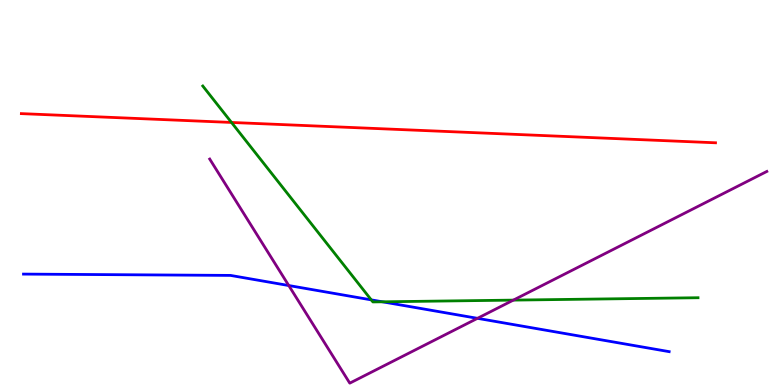[{'lines': ['blue', 'red'], 'intersections': []}, {'lines': ['green', 'red'], 'intersections': [{'x': 2.99, 'y': 6.82}]}, {'lines': ['purple', 'red'], 'intersections': []}, {'lines': ['blue', 'green'], 'intersections': [{'x': 4.79, 'y': 2.21}, {'x': 4.93, 'y': 2.16}]}, {'lines': ['blue', 'purple'], 'intersections': [{'x': 3.73, 'y': 2.58}, {'x': 6.16, 'y': 1.73}]}, {'lines': ['green', 'purple'], 'intersections': [{'x': 6.62, 'y': 2.2}]}]